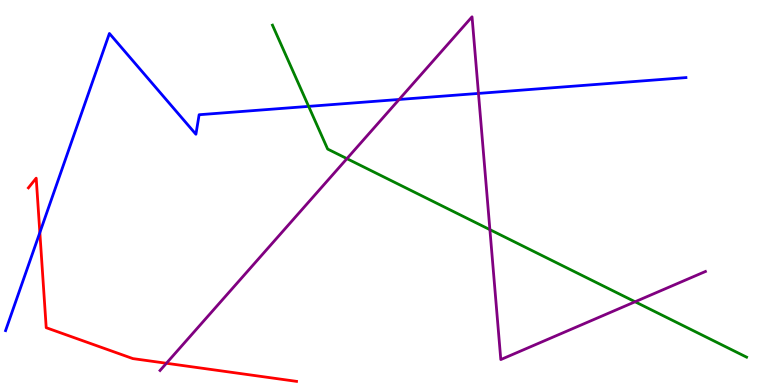[{'lines': ['blue', 'red'], 'intersections': [{'x': 0.514, 'y': 3.96}]}, {'lines': ['green', 'red'], 'intersections': []}, {'lines': ['purple', 'red'], 'intersections': [{'x': 2.15, 'y': 0.565}]}, {'lines': ['blue', 'green'], 'intersections': [{'x': 3.98, 'y': 7.24}]}, {'lines': ['blue', 'purple'], 'intersections': [{'x': 5.15, 'y': 7.42}, {'x': 6.17, 'y': 7.57}]}, {'lines': ['green', 'purple'], 'intersections': [{'x': 4.48, 'y': 5.88}, {'x': 6.32, 'y': 4.04}, {'x': 8.19, 'y': 2.16}]}]